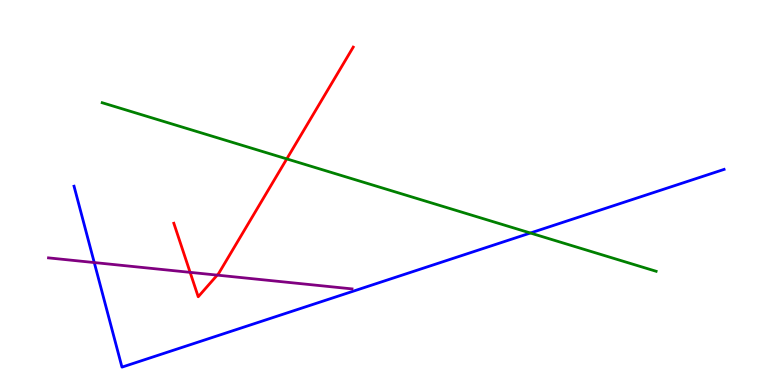[{'lines': ['blue', 'red'], 'intersections': []}, {'lines': ['green', 'red'], 'intersections': [{'x': 3.7, 'y': 5.87}]}, {'lines': ['purple', 'red'], 'intersections': [{'x': 2.45, 'y': 2.93}, {'x': 2.8, 'y': 2.85}]}, {'lines': ['blue', 'green'], 'intersections': [{'x': 6.84, 'y': 3.95}]}, {'lines': ['blue', 'purple'], 'intersections': [{'x': 1.22, 'y': 3.18}]}, {'lines': ['green', 'purple'], 'intersections': []}]